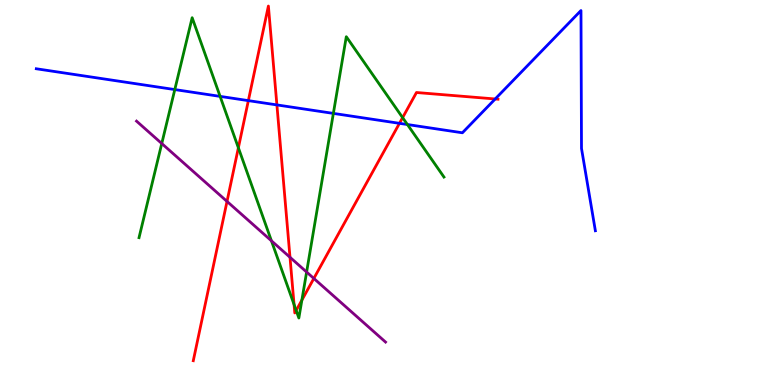[{'lines': ['blue', 'red'], 'intersections': [{'x': 3.2, 'y': 7.39}, {'x': 3.57, 'y': 7.27}, {'x': 5.15, 'y': 6.8}, {'x': 6.39, 'y': 7.43}]}, {'lines': ['green', 'red'], 'intersections': [{'x': 3.08, 'y': 6.16}, {'x': 3.79, 'y': 2.09}, {'x': 3.82, 'y': 1.94}, {'x': 3.9, 'y': 2.21}, {'x': 5.19, 'y': 6.94}]}, {'lines': ['purple', 'red'], 'intersections': [{'x': 2.93, 'y': 4.77}, {'x': 3.74, 'y': 3.32}, {'x': 4.05, 'y': 2.77}]}, {'lines': ['blue', 'green'], 'intersections': [{'x': 2.26, 'y': 7.67}, {'x': 2.84, 'y': 7.5}, {'x': 4.3, 'y': 7.05}, {'x': 5.26, 'y': 6.77}]}, {'lines': ['blue', 'purple'], 'intersections': []}, {'lines': ['green', 'purple'], 'intersections': [{'x': 2.09, 'y': 6.27}, {'x': 3.5, 'y': 3.75}, {'x': 3.96, 'y': 2.93}]}]